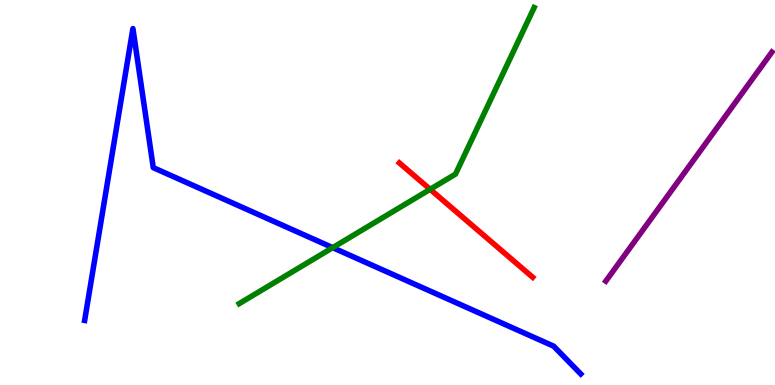[{'lines': ['blue', 'red'], 'intersections': []}, {'lines': ['green', 'red'], 'intersections': [{'x': 5.55, 'y': 5.08}]}, {'lines': ['purple', 'red'], 'intersections': []}, {'lines': ['blue', 'green'], 'intersections': [{'x': 4.29, 'y': 3.57}]}, {'lines': ['blue', 'purple'], 'intersections': []}, {'lines': ['green', 'purple'], 'intersections': []}]